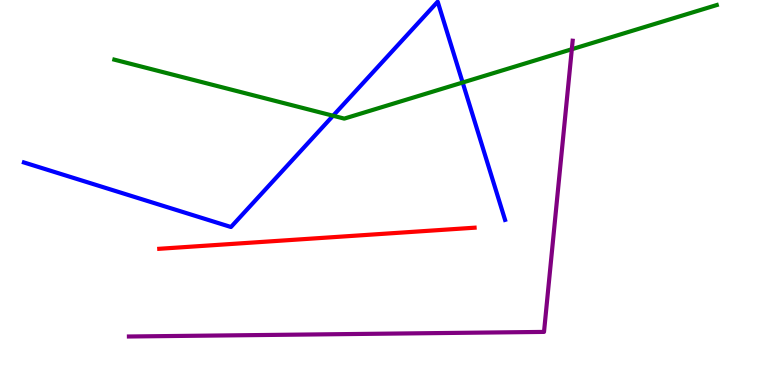[{'lines': ['blue', 'red'], 'intersections': []}, {'lines': ['green', 'red'], 'intersections': []}, {'lines': ['purple', 'red'], 'intersections': []}, {'lines': ['blue', 'green'], 'intersections': [{'x': 4.3, 'y': 6.99}, {'x': 5.97, 'y': 7.86}]}, {'lines': ['blue', 'purple'], 'intersections': []}, {'lines': ['green', 'purple'], 'intersections': [{'x': 7.38, 'y': 8.72}]}]